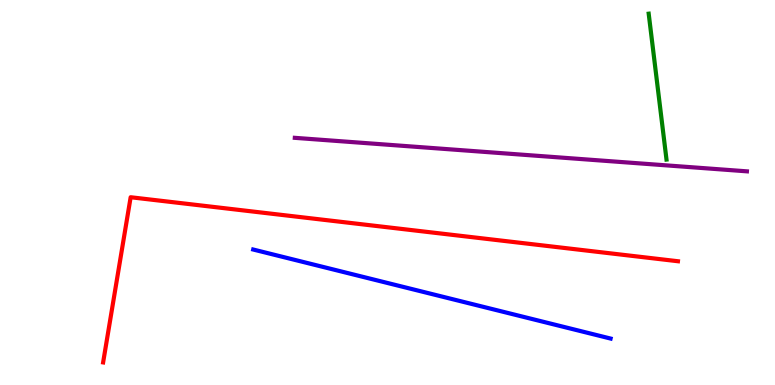[{'lines': ['blue', 'red'], 'intersections': []}, {'lines': ['green', 'red'], 'intersections': []}, {'lines': ['purple', 'red'], 'intersections': []}, {'lines': ['blue', 'green'], 'intersections': []}, {'lines': ['blue', 'purple'], 'intersections': []}, {'lines': ['green', 'purple'], 'intersections': []}]